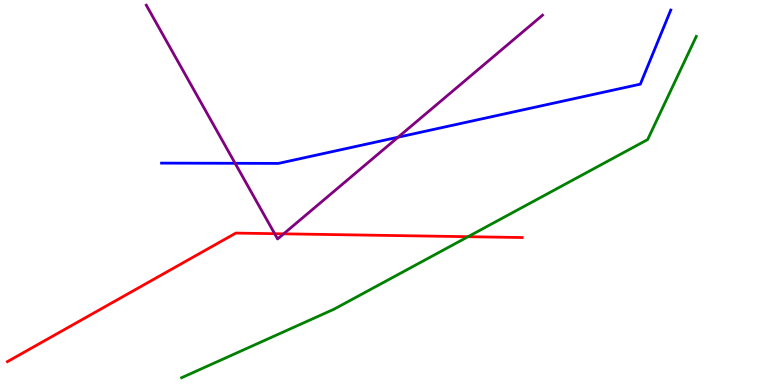[{'lines': ['blue', 'red'], 'intersections': []}, {'lines': ['green', 'red'], 'intersections': [{'x': 6.04, 'y': 3.85}]}, {'lines': ['purple', 'red'], 'intersections': [{'x': 3.54, 'y': 3.93}, {'x': 3.66, 'y': 3.93}]}, {'lines': ['blue', 'green'], 'intersections': []}, {'lines': ['blue', 'purple'], 'intersections': [{'x': 3.03, 'y': 5.76}, {'x': 5.14, 'y': 6.44}]}, {'lines': ['green', 'purple'], 'intersections': []}]